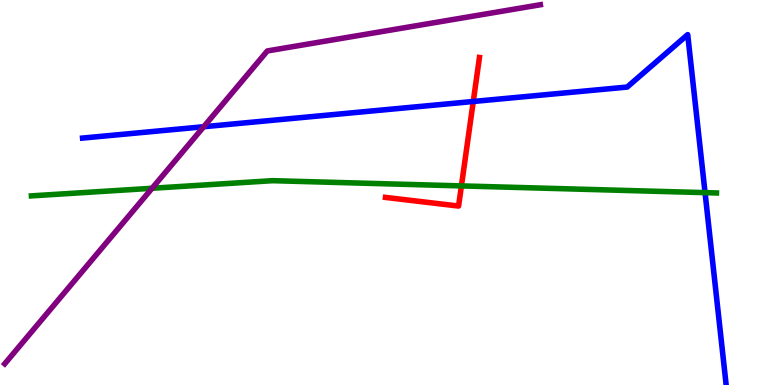[{'lines': ['blue', 'red'], 'intersections': [{'x': 6.11, 'y': 7.36}]}, {'lines': ['green', 'red'], 'intersections': [{'x': 5.95, 'y': 5.17}]}, {'lines': ['purple', 'red'], 'intersections': []}, {'lines': ['blue', 'green'], 'intersections': [{'x': 9.1, 'y': 5.0}]}, {'lines': ['blue', 'purple'], 'intersections': [{'x': 2.63, 'y': 6.71}]}, {'lines': ['green', 'purple'], 'intersections': [{'x': 1.96, 'y': 5.11}]}]